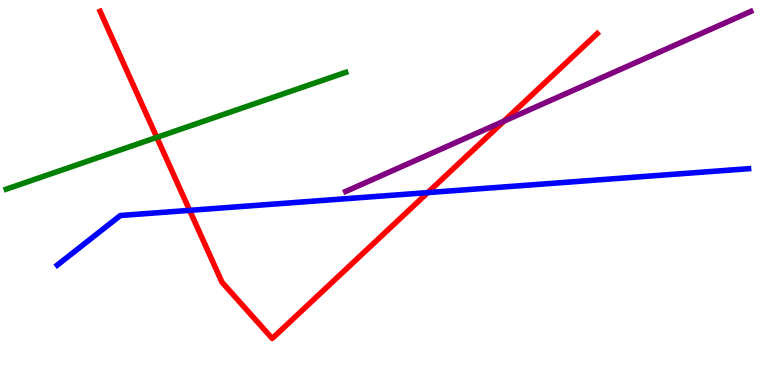[{'lines': ['blue', 'red'], 'intersections': [{'x': 2.45, 'y': 4.54}, {'x': 5.52, 'y': 5.0}]}, {'lines': ['green', 'red'], 'intersections': [{'x': 2.02, 'y': 6.43}]}, {'lines': ['purple', 'red'], 'intersections': [{'x': 6.5, 'y': 6.85}]}, {'lines': ['blue', 'green'], 'intersections': []}, {'lines': ['blue', 'purple'], 'intersections': []}, {'lines': ['green', 'purple'], 'intersections': []}]